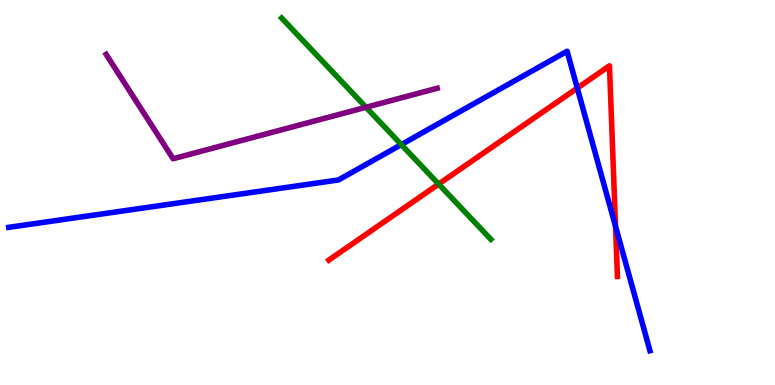[{'lines': ['blue', 'red'], 'intersections': [{'x': 7.45, 'y': 7.71}, {'x': 7.94, 'y': 4.12}]}, {'lines': ['green', 'red'], 'intersections': [{'x': 5.66, 'y': 5.22}]}, {'lines': ['purple', 'red'], 'intersections': []}, {'lines': ['blue', 'green'], 'intersections': [{'x': 5.18, 'y': 6.24}]}, {'lines': ['blue', 'purple'], 'intersections': []}, {'lines': ['green', 'purple'], 'intersections': [{'x': 4.72, 'y': 7.21}]}]